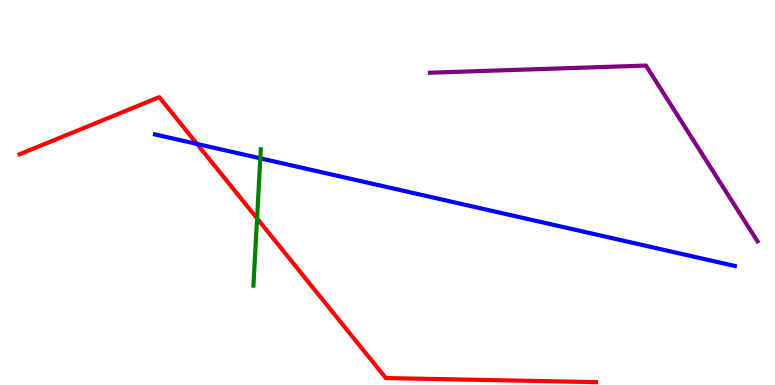[{'lines': ['blue', 'red'], 'intersections': [{'x': 2.54, 'y': 6.26}]}, {'lines': ['green', 'red'], 'intersections': [{'x': 3.32, 'y': 4.33}]}, {'lines': ['purple', 'red'], 'intersections': []}, {'lines': ['blue', 'green'], 'intersections': [{'x': 3.36, 'y': 5.89}]}, {'lines': ['blue', 'purple'], 'intersections': []}, {'lines': ['green', 'purple'], 'intersections': []}]